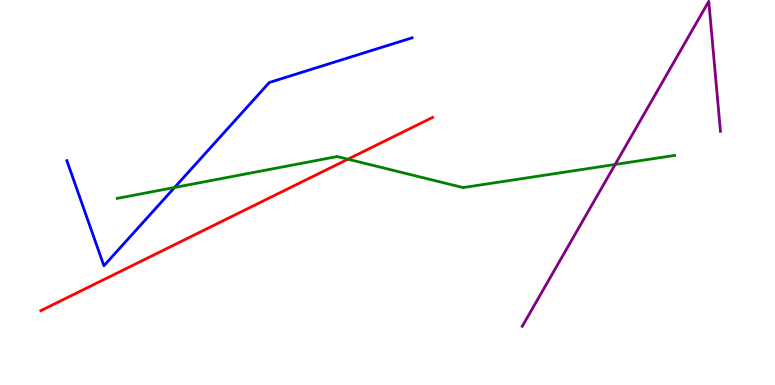[{'lines': ['blue', 'red'], 'intersections': []}, {'lines': ['green', 'red'], 'intersections': [{'x': 4.49, 'y': 5.87}]}, {'lines': ['purple', 'red'], 'intersections': []}, {'lines': ['blue', 'green'], 'intersections': [{'x': 2.25, 'y': 5.13}]}, {'lines': ['blue', 'purple'], 'intersections': []}, {'lines': ['green', 'purple'], 'intersections': [{'x': 7.94, 'y': 5.73}]}]